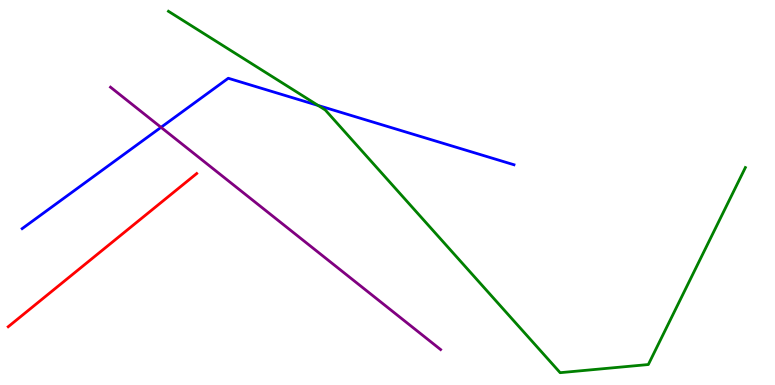[{'lines': ['blue', 'red'], 'intersections': []}, {'lines': ['green', 'red'], 'intersections': []}, {'lines': ['purple', 'red'], 'intersections': []}, {'lines': ['blue', 'green'], 'intersections': [{'x': 4.1, 'y': 7.26}]}, {'lines': ['blue', 'purple'], 'intersections': [{'x': 2.08, 'y': 6.69}]}, {'lines': ['green', 'purple'], 'intersections': []}]